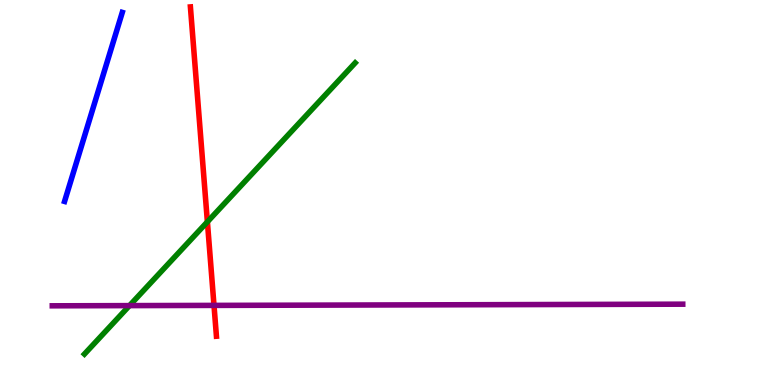[{'lines': ['blue', 'red'], 'intersections': []}, {'lines': ['green', 'red'], 'intersections': [{'x': 2.68, 'y': 4.24}]}, {'lines': ['purple', 'red'], 'intersections': [{'x': 2.76, 'y': 2.07}]}, {'lines': ['blue', 'green'], 'intersections': []}, {'lines': ['blue', 'purple'], 'intersections': []}, {'lines': ['green', 'purple'], 'intersections': [{'x': 1.67, 'y': 2.06}]}]